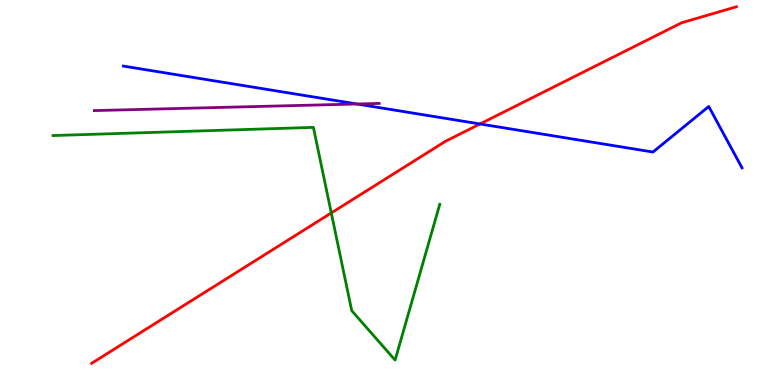[{'lines': ['blue', 'red'], 'intersections': [{'x': 6.19, 'y': 6.78}]}, {'lines': ['green', 'red'], 'intersections': [{'x': 4.27, 'y': 4.47}]}, {'lines': ['purple', 'red'], 'intersections': []}, {'lines': ['blue', 'green'], 'intersections': []}, {'lines': ['blue', 'purple'], 'intersections': [{'x': 4.61, 'y': 7.3}]}, {'lines': ['green', 'purple'], 'intersections': []}]